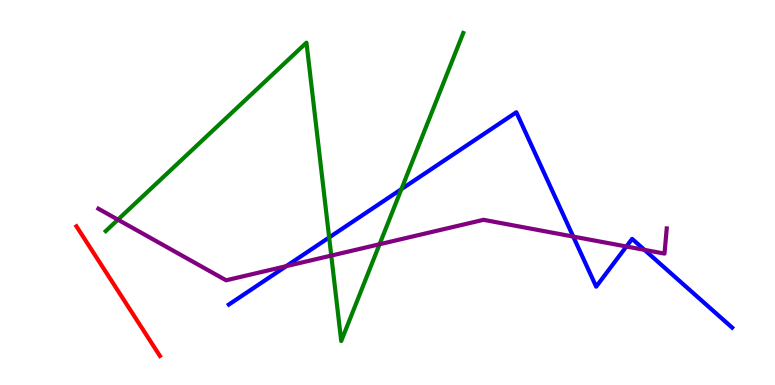[{'lines': ['blue', 'red'], 'intersections': []}, {'lines': ['green', 'red'], 'intersections': []}, {'lines': ['purple', 'red'], 'intersections': []}, {'lines': ['blue', 'green'], 'intersections': [{'x': 4.25, 'y': 3.83}, {'x': 5.18, 'y': 5.09}]}, {'lines': ['blue', 'purple'], 'intersections': [{'x': 3.69, 'y': 3.09}, {'x': 7.4, 'y': 3.86}, {'x': 8.08, 'y': 3.6}, {'x': 8.32, 'y': 3.51}]}, {'lines': ['green', 'purple'], 'intersections': [{'x': 1.52, 'y': 4.29}, {'x': 4.27, 'y': 3.36}, {'x': 4.9, 'y': 3.66}]}]